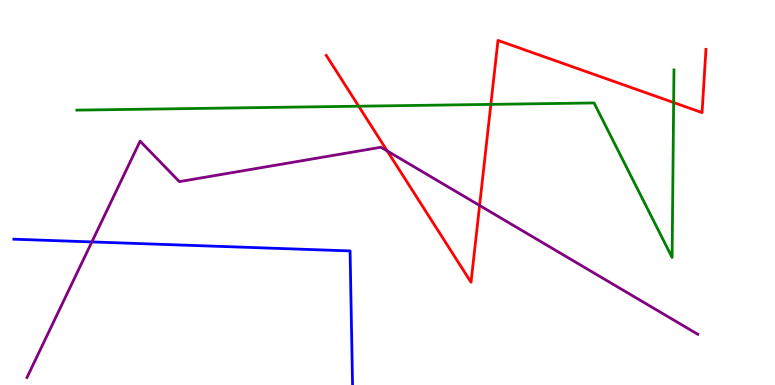[{'lines': ['blue', 'red'], 'intersections': []}, {'lines': ['green', 'red'], 'intersections': [{'x': 4.63, 'y': 7.24}, {'x': 6.33, 'y': 7.29}, {'x': 8.69, 'y': 7.34}]}, {'lines': ['purple', 'red'], 'intersections': [{'x': 5.0, 'y': 6.08}, {'x': 6.19, 'y': 4.66}]}, {'lines': ['blue', 'green'], 'intersections': []}, {'lines': ['blue', 'purple'], 'intersections': [{'x': 1.19, 'y': 3.72}]}, {'lines': ['green', 'purple'], 'intersections': []}]